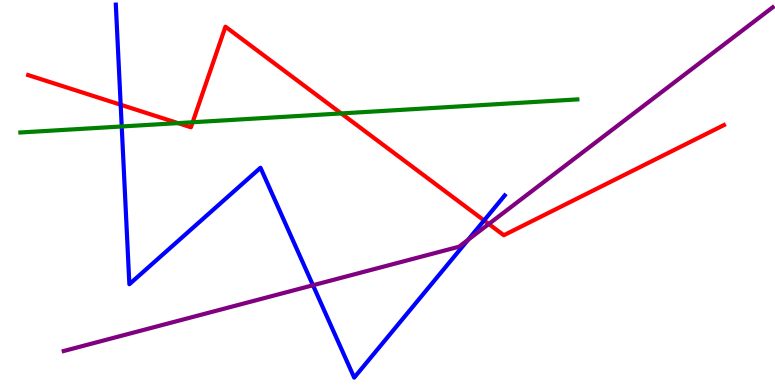[{'lines': ['blue', 'red'], 'intersections': [{'x': 1.56, 'y': 7.28}, {'x': 6.25, 'y': 4.27}]}, {'lines': ['green', 'red'], 'intersections': [{'x': 2.3, 'y': 6.8}, {'x': 2.49, 'y': 6.82}, {'x': 4.4, 'y': 7.05}]}, {'lines': ['purple', 'red'], 'intersections': [{'x': 6.31, 'y': 4.18}]}, {'lines': ['blue', 'green'], 'intersections': [{'x': 1.57, 'y': 6.72}]}, {'lines': ['blue', 'purple'], 'intersections': [{'x': 4.04, 'y': 2.59}, {'x': 6.04, 'y': 3.77}]}, {'lines': ['green', 'purple'], 'intersections': []}]